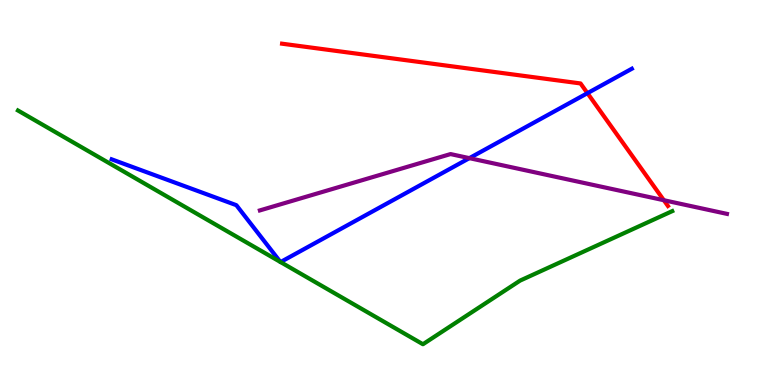[{'lines': ['blue', 'red'], 'intersections': [{'x': 7.58, 'y': 7.58}]}, {'lines': ['green', 'red'], 'intersections': []}, {'lines': ['purple', 'red'], 'intersections': [{'x': 8.57, 'y': 4.8}]}, {'lines': ['blue', 'green'], 'intersections': [{'x': 3.62, 'y': 3.2}, {'x': 3.62, 'y': 3.19}]}, {'lines': ['blue', 'purple'], 'intersections': [{'x': 6.06, 'y': 5.89}]}, {'lines': ['green', 'purple'], 'intersections': []}]